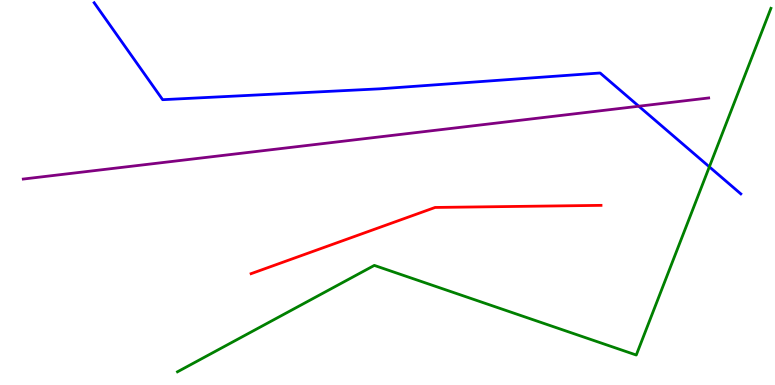[{'lines': ['blue', 'red'], 'intersections': []}, {'lines': ['green', 'red'], 'intersections': []}, {'lines': ['purple', 'red'], 'intersections': []}, {'lines': ['blue', 'green'], 'intersections': [{'x': 9.15, 'y': 5.67}]}, {'lines': ['blue', 'purple'], 'intersections': [{'x': 8.24, 'y': 7.24}]}, {'lines': ['green', 'purple'], 'intersections': []}]